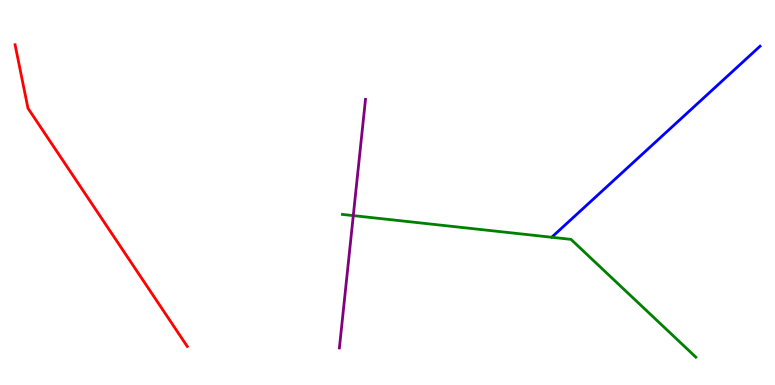[{'lines': ['blue', 'red'], 'intersections': []}, {'lines': ['green', 'red'], 'intersections': []}, {'lines': ['purple', 'red'], 'intersections': []}, {'lines': ['blue', 'green'], 'intersections': []}, {'lines': ['blue', 'purple'], 'intersections': []}, {'lines': ['green', 'purple'], 'intersections': [{'x': 4.56, 'y': 4.4}]}]